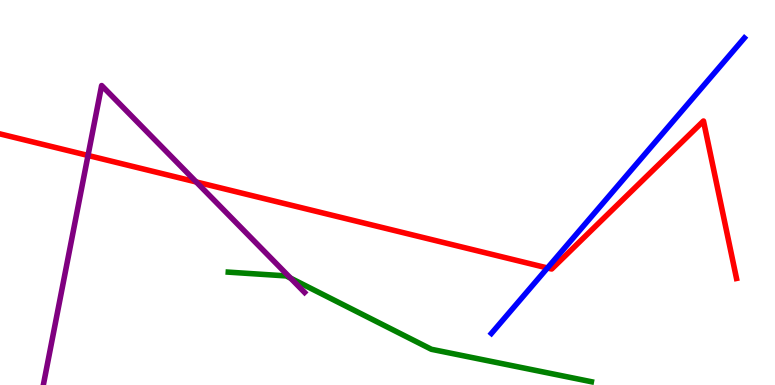[{'lines': ['blue', 'red'], 'intersections': [{'x': 7.06, 'y': 3.04}]}, {'lines': ['green', 'red'], 'intersections': []}, {'lines': ['purple', 'red'], 'intersections': [{'x': 1.14, 'y': 5.96}, {'x': 2.53, 'y': 5.27}]}, {'lines': ['blue', 'green'], 'intersections': []}, {'lines': ['blue', 'purple'], 'intersections': []}, {'lines': ['green', 'purple'], 'intersections': [{'x': 3.75, 'y': 2.78}]}]